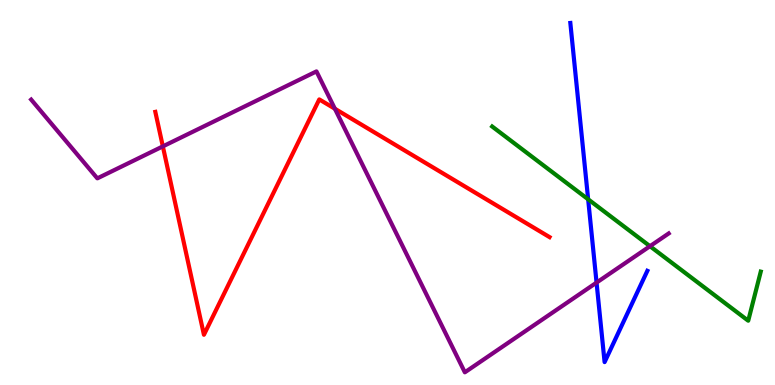[{'lines': ['blue', 'red'], 'intersections': []}, {'lines': ['green', 'red'], 'intersections': []}, {'lines': ['purple', 'red'], 'intersections': [{'x': 2.1, 'y': 6.2}, {'x': 4.32, 'y': 7.18}]}, {'lines': ['blue', 'green'], 'intersections': [{'x': 7.59, 'y': 4.82}]}, {'lines': ['blue', 'purple'], 'intersections': [{'x': 7.7, 'y': 2.66}]}, {'lines': ['green', 'purple'], 'intersections': [{'x': 8.39, 'y': 3.61}]}]